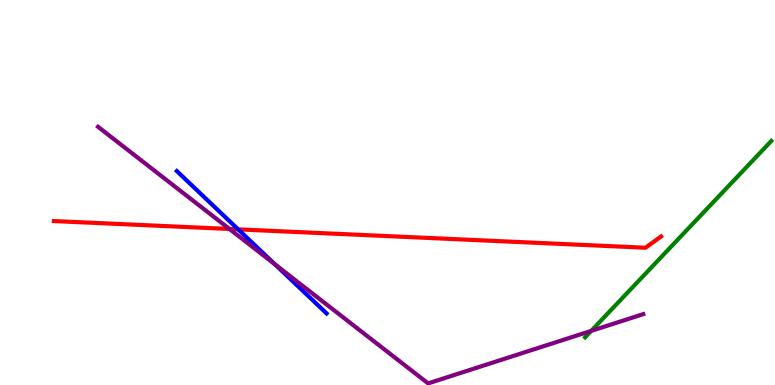[{'lines': ['blue', 'red'], 'intersections': [{'x': 3.07, 'y': 4.04}]}, {'lines': ['green', 'red'], 'intersections': []}, {'lines': ['purple', 'red'], 'intersections': [{'x': 2.96, 'y': 4.05}]}, {'lines': ['blue', 'green'], 'intersections': []}, {'lines': ['blue', 'purple'], 'intersections': [{'x': 3.55, 'y': 3.14}]}, {'lines': ['green', 'purple'], 'intersections': [{'x': 7.63, 'y': 1.41}]}]